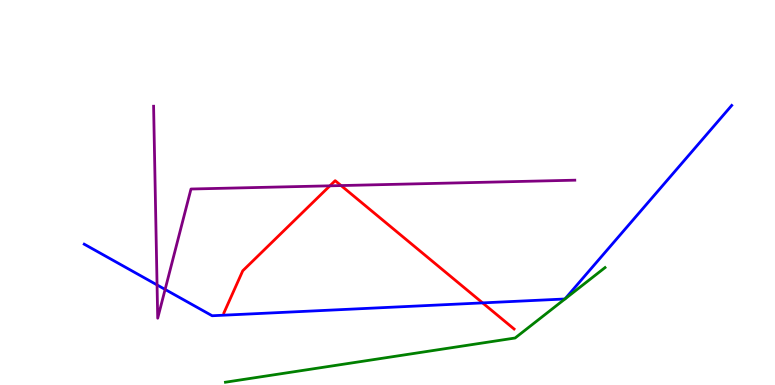[{'lines': ['blue', 'red'], 'intersections': [{'x': 6.23, 'y': 2.13}]}, {'lines': ['green', 'red'], 'intersections': []}, {'lines': ['purple', 'red'], 'intersections': [{'x': 4.26, 'y': 5.17}, {'x': 4.4, 'y': 5.18}]}, {'lines': ['blue', 'green'], 'intersections': []}, {'lines': ['blue', 'purple'], 'intersections': [{'x': 2.03, 'y': 2.6}, {'x': 2.13, 'y': 2.48}]}, {'lines': ['green', 'purple'], 'intersections': []}]